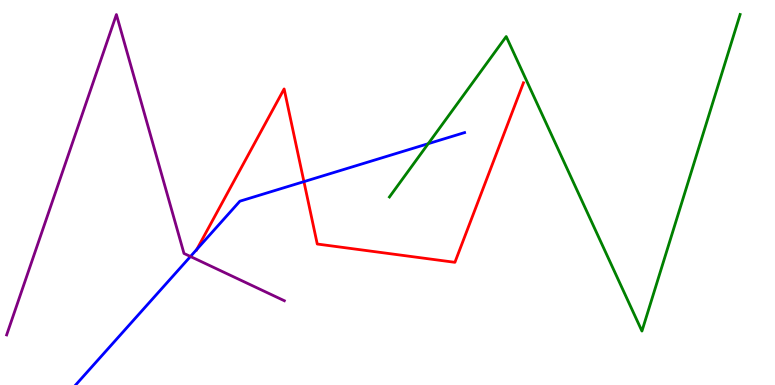[{'lines': ['blue', 'red'], 'intersections': [{'x': 2.54, 'y': 3.52}, {'x': 3.92, 'y': 5.28}]}, {'lines': ['green', 'red'], 'intersections': []}, {'lines': ['purple', 'red'], 'intersections': []}, {'lines': ['blue', 'green'], 'intersections': [{'x': 5.53, 'y': 6.27}]}, {'lines': ['blue', 'purple'], 'intersections': [{'x': 2.46, 'y': 3.34}]}, {'lines': ['green', 'purple'], 'intersections': []}]